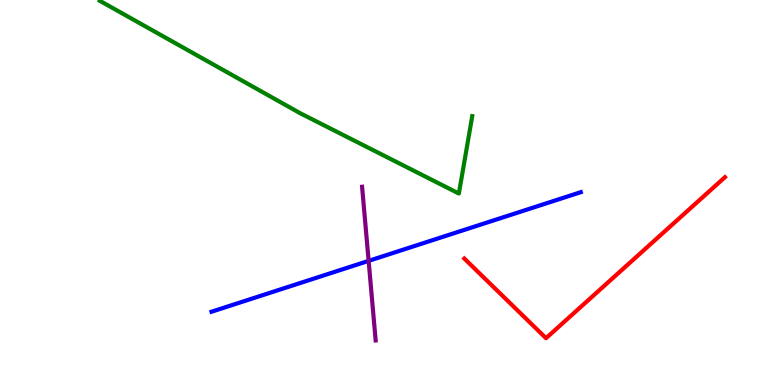[{'lines': ['blue', 'red'], 'intersections': []}, {'lines': ['green', 'red'], 'intersections': []}, {'lines': ['purple', 'red'], 'intersections': []}, {'lines': ['blue', 'green'], 'intersections': []}, {'lines': ['blue', 'purple'], 'intersections': [{'x': 4.76, 'y': 3.22}]}, {'lines': ['green', 'purple'], 'intersections': []}]